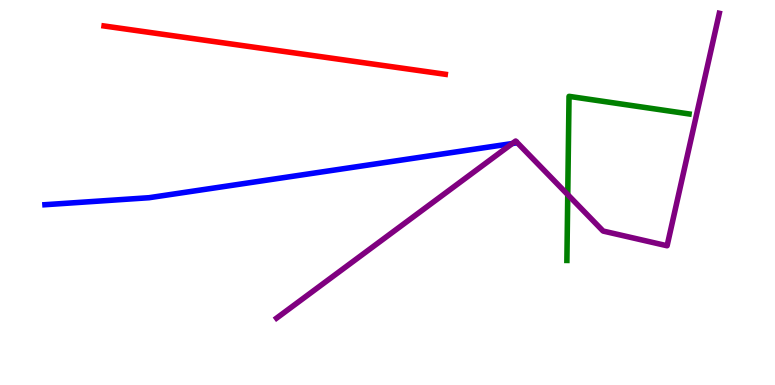[{'lines': ['blue', 'red'], 'intersections': []}, {'lines': ['green', 'red'], 'intersections': []}, {'lines': ['purple', 'red'], 'intersections': []}, {'lines': ['blue', 'green'], 'intersections': []}, {'lines': ['blue', 'purple'], 'intersections': [{'x': 6.61, 'y': 6.27}]}, {'lines': ['green', 'purple'], 'intersections': [{'x': 7.33, 'y': 4.94}]}]